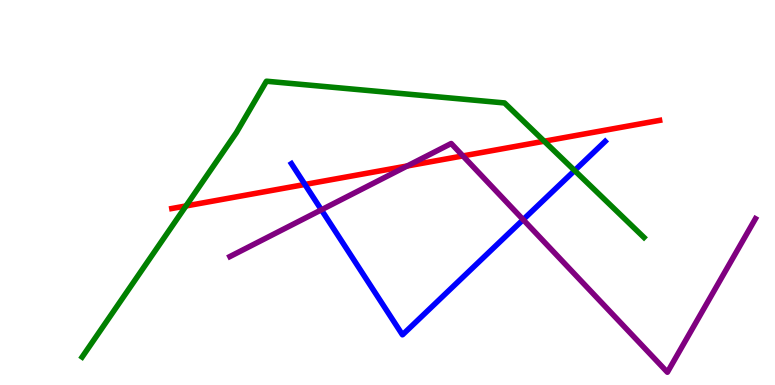[{'lines': ['blue', 'red'], 'intersections': [{'x': 3.93, 'y': 5.21}]}, {'lines': ['green', 'red'], 'intersections': [{'x': 2.4, 'y': 4.65}, {'x': 7.02, 'y': 6.33}]}, {'lines': ['purple', 'red'], 'intersections': [{'x': 5.25, 'y': 5.69}, {'x': 5.97, 'y': 5.95}]}, {'lines': ['blue', 'green'], 'intersections': [{'x': 7.41, 'y': 5.57}]}, {'lines': ['blue', 'purple'], 'intersections': [{'x': 4.15, 'y': 4.55}, {'x': 6.75, 'y': 4.29}]}, {'lines': ['green', 'purple'], 'intersections': []}]